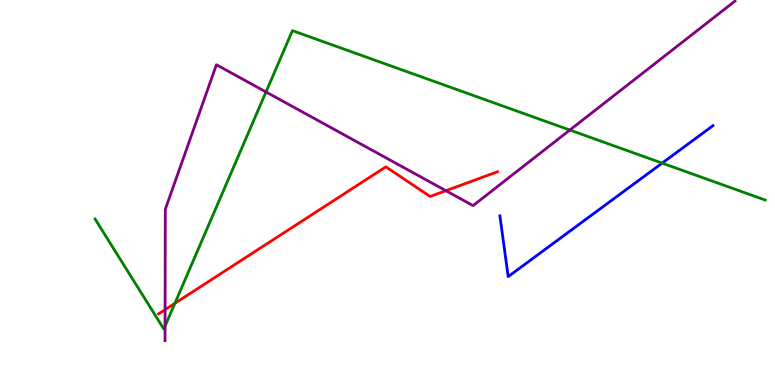[{'lines': ['blue', 'red'], 'intersections': []}, {'lines': ['green', 'red'], 'intersections': [{'x': 2.26, 'y': 2.12}]}, {'lines': ['purple', 'red'], 'intersections': [{'x': 2.13, 'y': 1.96}, {'x': 5.75, 'y': 5.05}]}, {'lines': ['blue', 'green'], 'intersections': [{'x': 8.54, 'y': 5.76}]}, {'lines': ['blue', 'purple'], 'intersections': []}, {'lines': ['green', 'purple'], 'intersections': [{'x': 2.13, 'y': 1.53}, {'x': 3.43, 'y': 7.61}, {'x': 7.35, 'y': 6.62}]}]